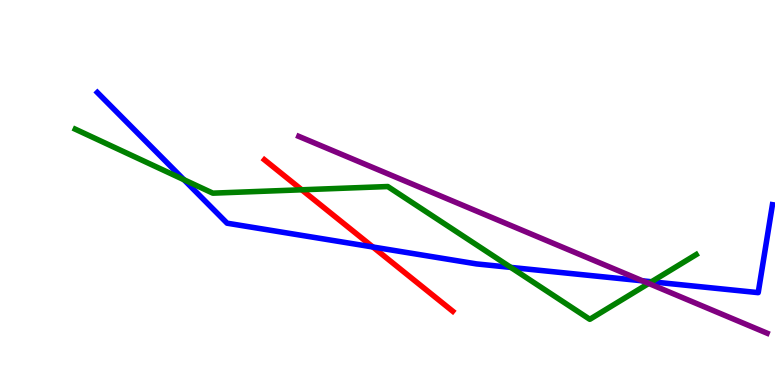[{'lines': ['blue', 'red'], 'intersections': [{'x': 4.81, 'y': 3.58}]}, {'lines': ['green', 'red'], 'intersections': [{'x': 3.89, 'y': 5.07}]}, {'lines': ['purple', 'red'], 'intersections': []}, {'lines': ['blue', 'green'], 'intersections': [{'x': 2.37, 'y': 5.33}, {'x': 6.59, 'y': 3.05}, {'x': 8.41, 'y': 2.68}]}, {'lines': ['blue', 'purple'], 'intersections': [{'x': 8.29, 'y': 2.71}]}, {'lines': ['green', 'purple'], 'intersections': [{'x': 8.37, 'y': 2.64}]}]